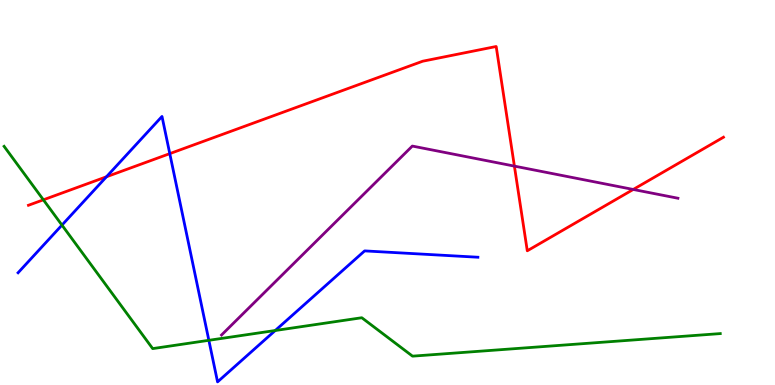[{'lines': ['blue', 'red'], 'intersections': [{'x': 1.37, 'y': 5.41}, {'x': 2.19, 'y': 6.01}]}, {'lines': ['green', 'red'], 'intersections': [{'x': 0.56, 'y': 4.81}]}, {'lines': ['purple', 'red'], 'intersections': [{'x': 6.64, 'y': 5.69}, {'x': 8.17, 'y': 5.08}]}, {'lines': ['blue', 'green'], 'intersections': [{'x': 0.799, 'y': 4.15}, {'x': 2.69, 'y': 1.16}, {'x': 3.55, 'y': 1.42}]}, {'lines': ['blue', 'purple'], 'intersections': []}, {'lines': ['green', 'purple'], 'intersections': []}]